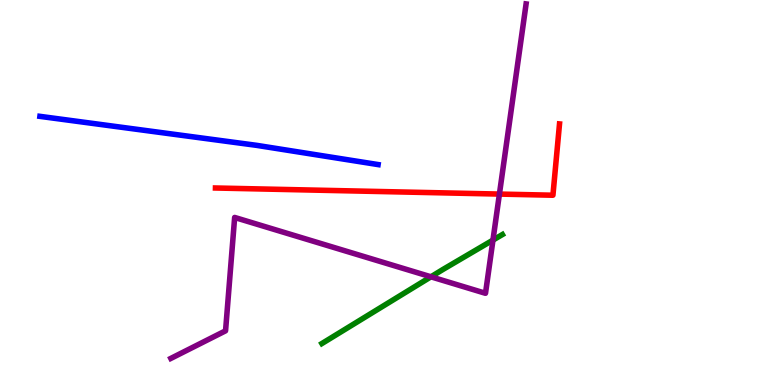[{'lines': ['blue', 'red'], 'intersections': []}, {'lines': ['green', 'red'], 'intersections': []}, {'lines': ['purple', 'red'], 'intersections': [{'x': 6.44, 'y': 4.96}]}, {'lines': ['blue', 'green'], 'intersections': []}, {'lines': ['blue', 'purple'], 'intersections': []}, {'lines': ['green', 'purple'], 'intersections': [{'x': 5.56, 'y': 2.81}, {'x': 6.36, 'y': 3.76}]}]